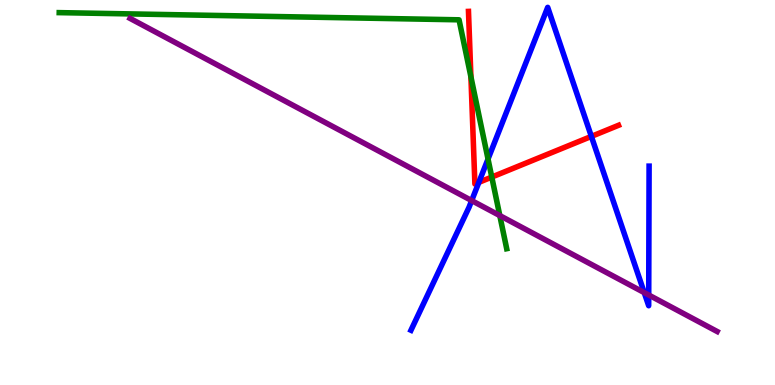[{'lines': ['blue', 'red'], 'intersections': [{'x': 6.18, 'y': 5.26}, {'x': 7.63, 'y': 6.46}]}, {'lines': ['green', 'red'], 'intersections': [{'x': 6.08, 'y': 8.01}, {'x': 6.35, 'y': 5.4}]}, {'lines': ['purple', 'red'], 'intersections': []}, {'lines': ['blue', 'green'], 'intersections': [{'x': 6.3, 'y': 5.87}]}, {'lines': ['blue', 'purple'], 'intersections': [{'x': 6.09, 'y': 4.79}, {'x': 8.31, 'y': 2.4}, {'x': 8.37, 'y': 2.34}]}, {'lines': ['green', 'purple'], 'intersections': [{'x': 6.45, 'y': 4.4}]}]